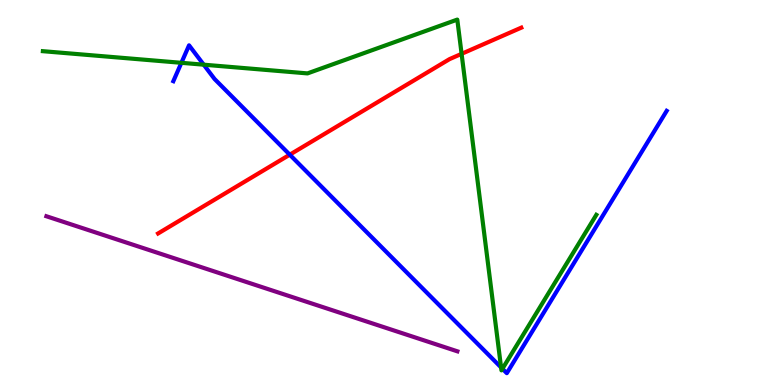[{'lines': ['blue', 'red'], 'intersections': [{'x': 3.74, 'y': 5.98}]}, {'lines': ['green', 'red'], 'intersections': [{'x': 5.96, 'y': 8.6}]}, {'lines': ['purple', 'red'], 'intersections': []}, {'lines': ['blue', 'green'], 'intersections': [{'x': 2.34, 'y': 8.37}, {'x': 2.63, 'y': 8.32}, {'x': 6.47, 'y': 0.457}, {'x': 6.48, 'y': 0.422}]}, {'lines': ['blue', 'purple'], 'intersections': []}, {'lines': ['green', 'purple'], 'intersections': []}]